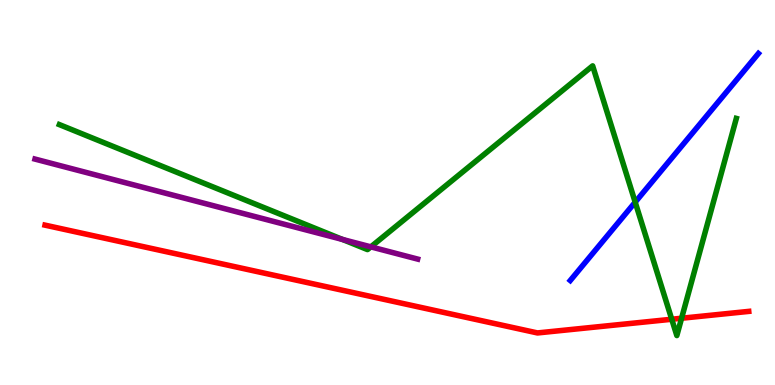[{'lines': ['blue', 'red'], 'intersections': []}, {'lines': ['green', 'red'], 'intersections': [{'x': 8.67, 'y': 1.71}, {'x': 8.79, 'y': 1.73}]}, {'lines': ['purple', 'red'], 'intersections': []}, {'lines': ['blue', 'green'], 'intersections': [{'x': 8.2, 'y': 4.75}]}, {'lines': ['blue', 'purple'], 'intersections': []}, {'lines': ['green', 'purple'], 'intersections': [{'x': 4.42, 'y': 3.78}, {'x': 4.79, 'y': 3.59}]}]